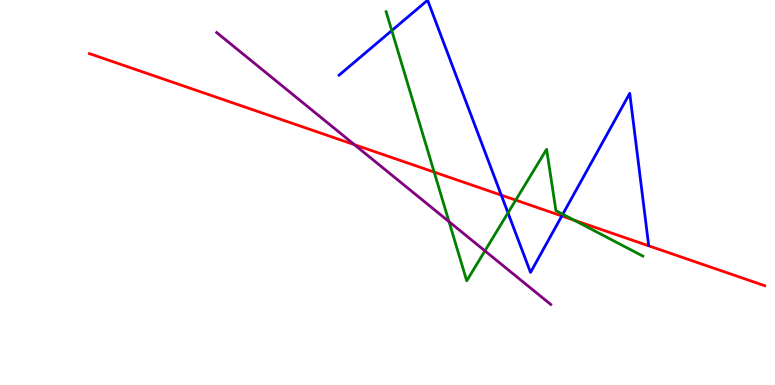[{'lines': ['blue', 'red'], 'intersections': [{'x': 6.47, 'y': 4.93}, {'x': 7.25, 'y': 4.39}]}, {'lines': ['green', 'red'], 'intersections': [{'x': 5.6, 'y': 5.53}, {'x': 6.65, 'y': 4.8}, {'x': 7.41, 'y': 4.28}]}, {'lines': ['purple', 'red'], 'intersections': [{'x': 4.57, 'y': 6.24}]}, {'lines': ['blue', 'green'], 'intersections': [{'x': 5.06, 'y': 9.21}, {'x': 6.55, 'y': 4.47}, {'x': 7.26, 'y': 4.44}]}, {'lines': ['blue', 'purple'], 'intersections': []}, {'lines': ['green', 'purple'], 'intersections': [{'x': 5.79, 'y': 4.24}, {'x': 6.26, 'y': 3.48}]}]